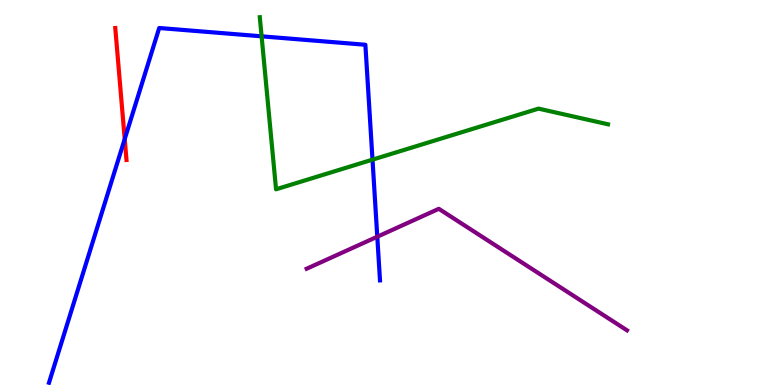[{'lines': ['blue', 'red'], 'intersections': [{'x': 1.61, 'y': 6.39}]}, {'lines': ['green', 'red'], 'intersections': []}, {'lines': ['purple', 'red'], 'intersections': []}, {'lines': ['blue', 'green'], 'intersections': [{'x': 3.38, 'y': 9.06}, {'x': 4.81, 'y': 5.85}]}, {'lines': ['blue', 'purple'], 'intersections': [{'x': 4.87, 'y': 3.85}]}, {'lines': ['green', 'purple'], 'intersections': []}]